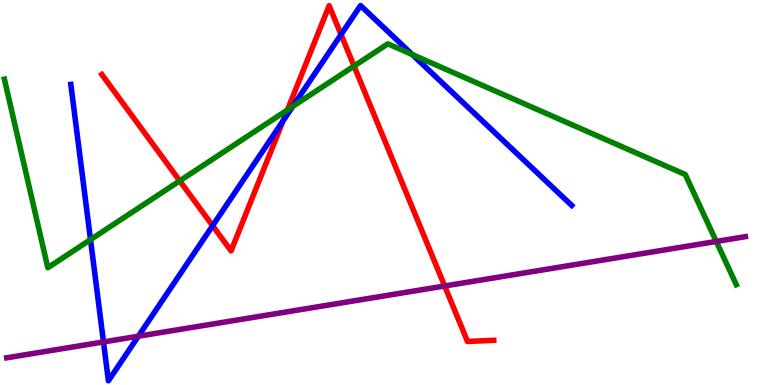[{'lines': ['blue', 'red'], 'intersections': [{'x': 2.74, 'y': 4.14}, {'x': 3.65, 'y': 6.86}, {'x': 4.4, 'y': 9.1}]}, {'lines': ['green', 'red'], 'intersections': [{'x': 2.32, 'y': 5.3}, {'x': 3.71, 'y': 7.14}, {'x': 4.57, 'y': 8.28}]}, {'lines': ['purple', 'red'], 'intersections': [{'x': 5.74, 'y': 2.57}]}, {'lines': ['blue', 'green'], 'intersections': [{'x': 1.17, 'y': 3.78}, {'x': 3.78, 'y': 7.24}, {'x': 5.32, 'y': 8.58}]}, {'lines': ['blue', 'purple'], 'intersections': [{'x': 1.34, 'y': 1.12}, {'x': 1.79, 'y': 1.27}]}, {'lines': ['green', 'purple'], 'intersections': [{'x': 9.24, 'y': 3.73}]}]